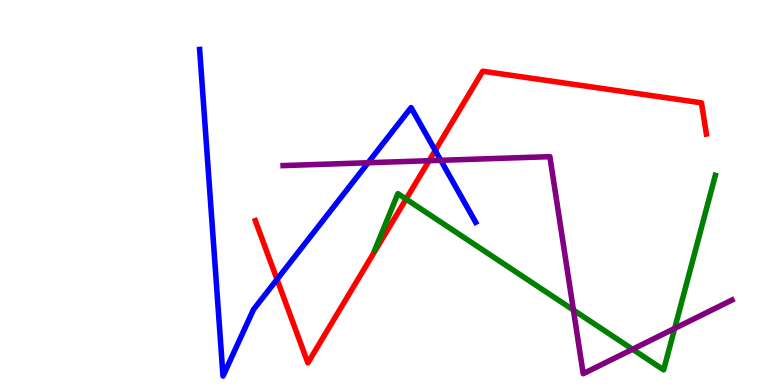[{'lines': ['blue', 'red'], 'intersections': [{'x': 3.57, 'y': 2.74}, {'x': 5.62, 'y': 6.09}]}, {'lines': ['green', 'red'], 'intersections': [{'x': 5.24, 'y': 4.83}]}, {'lines': ['purple', 'red'], 'intersections': [{'x': 5.54, 'y': 5.83}]}, {'lines': ['blue', 'green'], 'intersections': []}, {'lines': ['blue', 'purple'], 'intersections': [{'x': 4.75, 'y': 5.77}, {'x': 5.69, 'y': 5.84}]}, {'lines': ['green', 'purple'], 'intersections': [{'x': 7.4, 'y': 1.95}, {'x': 8.16, 'y': 0.928}, {'x': 8.71, 'y': 1.47}]}]